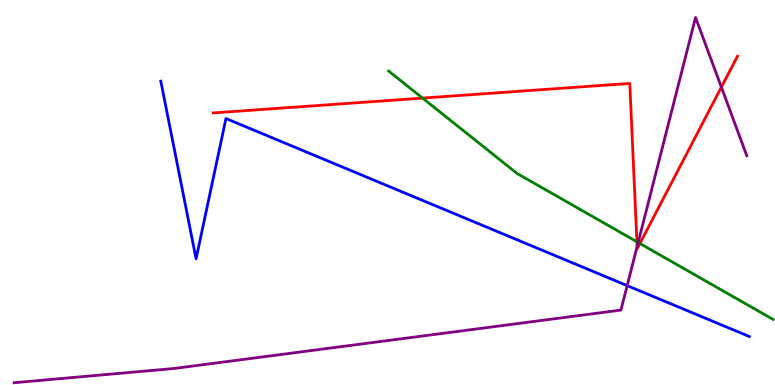[{'lines': ['blue', 'red'], 'intersections': []}, {'lines': ['green', 'red'], 'intersections': [{'x': 5.45, 'y': 7.45}, {'x': 8.22, 'y': 3.72}, {'x': 8.26, 'y': 3.68}]}, {'lines': ['purple', 'red'], 'intersections': [{'x': 8.22, 'y': 3.6}, {'x': 9.31, 'y': 7.74}]}, {'lines': ['blue', 'green'], 'intersections': []}, {'lines': ['blue', 'purple'], 'intersections': [{'x': 8.09, 'y': 2.58}]}, {'lines': ['green', 'purple'], 'intersections': [{'x': 8.23, 'y': 3.7}]}]